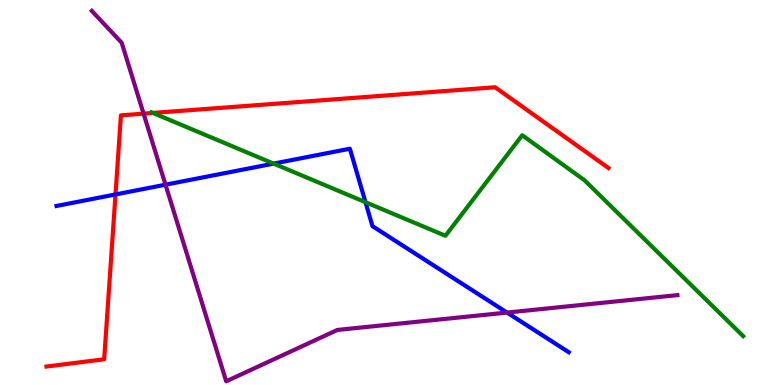[{'lines': ['blue', 'red'], 'intersections': [{'x': 1.49, 'y': 4.95}]}, {'lines': ['green', 'red'], 'intersections': [{'x': 1.97, 'y': 7.07}]}, {'lines': ['purple', 'red'], 'intersections': [{'x': 1.85, 'y': 7.05}]}, {'lines': ['blue', 'green'], 'intersections': [{'x': 3.53, 'y': 5.75}, {'x': 4.72, 'y': 4.75}]}, {'lines': ['blue', 'purple'], 'intersections': [{'x': 2.14, 'y': 5.2}, {'x': 6.54, 'y': 1.88}]}, {'lines': ['green', 'purple'], 'intersections': []}]